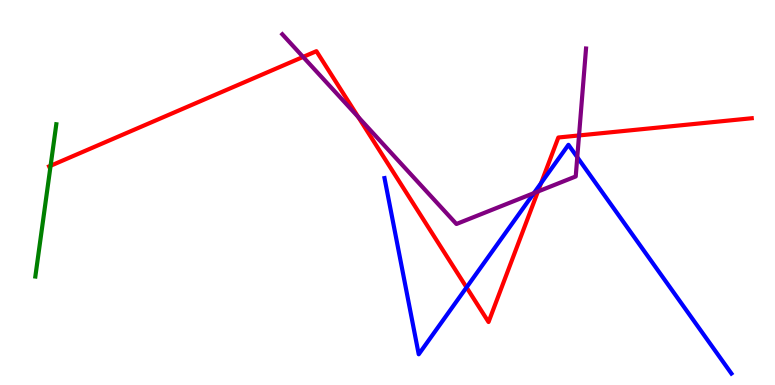[{'lines': ['blue', 'red'], 'intersections': [{'x': 6.02, 'y': 2.54}, {'x': 6.98, 'y': 5.25}]}, {'lines': ['green', 'red'], 'intersections': [{'x': 0.653, 'y': 5.69}]}, {'lines': ['purple', 'red'], 'intersections': [{'x': 3.91, 'y': 8.52}, {'x': 4.62, 'y': 6.96}, {'x': 6.94, 'y': 5.03}, {'x': 7.47, 'y': 6.48}]}, {'lines': ['blue', 'green'], 'intersections': []}, {'lines': ['blue', 'purple'], 'intersections': [{'x': 6.89, 'y': 4.98}, {'x': 7.45, 'y': 5.92}]}, {'lines': ['green', 'purple'], 'intersections': []}]